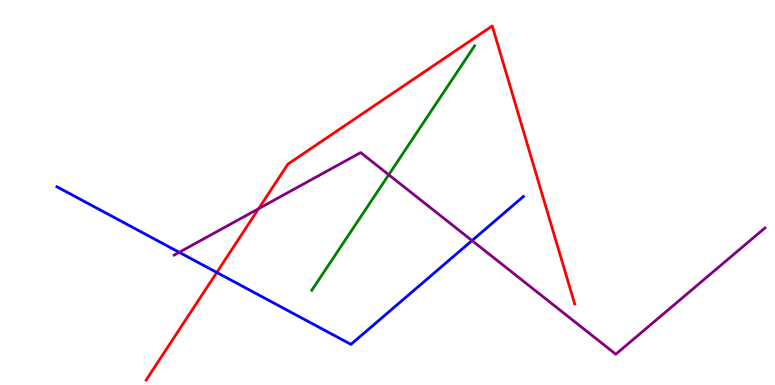[{'lines': ['blue', 'red'], 'intersections': [{'x': 2.8, 'y': 2.92}]}, {'lines': ['green', 'red'], 'intersections': []}, {'lines': ['purple', 'red'], 'intersections': [{'x': 3.34, 'y': 4.58}]}, {'lines': ['blue', 'green'], 'intersections': []}, {'lines': ['blue', 'purple'], 'intersections': [{'x': 2.31, 'y': 3.45}, {'x': 6.09, 'y': 3.75}]}, {'lines': ['green', 'purple'], 'intersections': [{'x': 5.02, 'y': 5.46}]}]